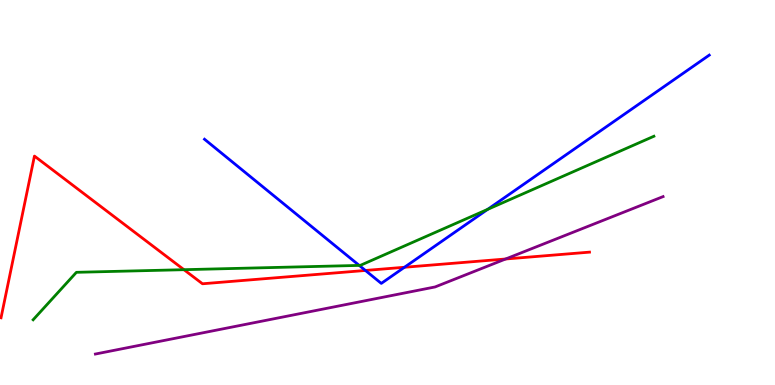[{'lines': ['blue', 'red'], 'intersections': [{'x': 4.72, 'y': 2.98}, {'x': 5.22, 'y': 3.06}]}, {'lines': ['green', 'red'], 'intersections': [{'x': 2.37, 'y': 3.0}]}, {'lines': ['purple', 'red'], 'intersections': [{'x': 6.52, 'y': 3.27}]}, {'lines': ['blue', 'green'], 'intersections': [{'x': 4.64, 'y': 3.11}, {'x': 6.29, 'y': 4.56}]}, {'lines': ['blue', 'purple'], 'intersections': []}, {'lines': ['green', 'purple'], 'intersections': []}]